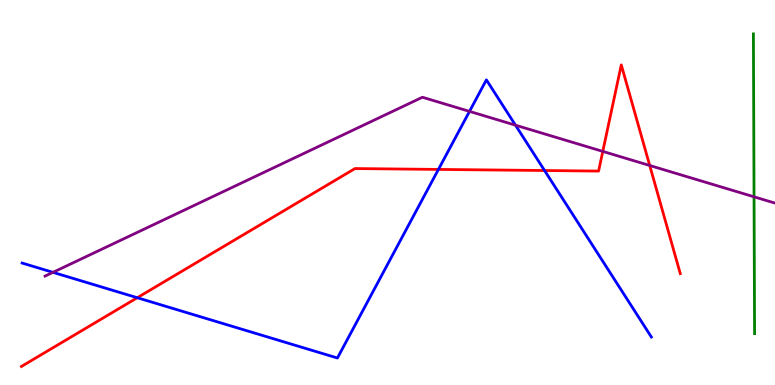[{'lines': ['blue', 'red'], 'intersections': [{'x': 1.77, 'y': 2.27}, {'x': 5.66, 'y': 5.6}, {'x': 7.03, 'y': 5.57}]}, {'lines': ['green', 'red'], 'intersections': []}, {'lines': ['purple', 'red'], 'intersections': [{'x': 7.78, 'y': 6.07}, {'x': 8.38, 'y': 5.7}]}, {'lines': ['blue', 'green'], 'intersections': []}, {'lines': ['blue', 'purple'], 'intersections': [{'x': 0.684, 'y': 2.93}, {'x': 6.06, 'y': 7.11}, {'x': 6.65, 'y': 6.75}]}, {'lines': ['green', 'purple'], 'intersections': [{'x': 9.73, 'y': 4.89}]}]